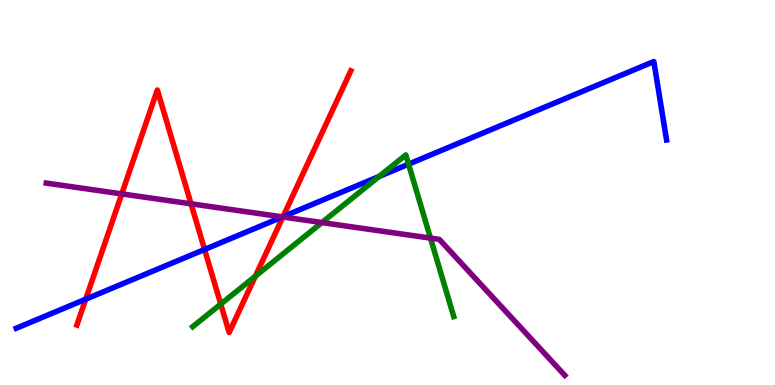[{'lines': ['blue', 'red'], 'intersections': [{'x': 1.11, 'y': 2.23}, {'x': 2.64, 'y': 3.52}, {'x': 3.65, 'y': 4.37}]}, {'lines': ['green', 'red'], 'intersections': [{'x': 2.85, 'y': 2.1}, {'x': 3.29, 'y': 2.83}]}, {'lines': ['purple', 'red'], 'intersections': [{'x': 1.57, 'y': 4.96}, {'x': 2.47, 'y': 4.71}, {'x': 3.65, 'y': 4.36}]}, {'lines': ['blue', 'green'], 'intersections': [{'x': 4.89, 'y': 5.42}, {'x': 5.27, 'y': 5.74}]}, {'lines': ['blue', 'purple'], 'intersections': [{'x': 3.64, 'y': 4.37}]}, {'lines': ['green', 'purple'], 'intersections': [{'x': 4.15, 'y': 4.22}, {'x': 5.55, 'y': 3.82}]}]